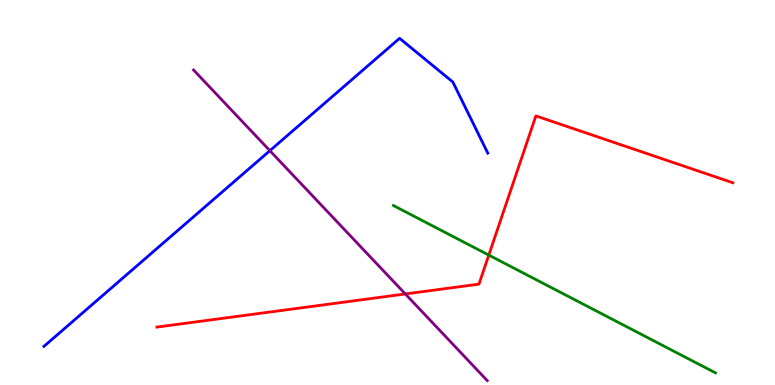[{'lines': ['blue', 'red'], 'intersections': []}, {'lines': ['green', 'red'], 'intersections': [{'x': 6.31, 'y': 3.37}]}, {'lines': ['purple', 'red'], 'intersections': [{'x': 5.23, 'y': 2.36}]}, {'lines': ['blue', 'green'], 'intersections': []}, {'lines': ['blue', 'purple'], 'intersections': [{'x': 3.48, 'y': 6.09}]}, {'lines': ['green', 'purple'], 'intersections': []}]